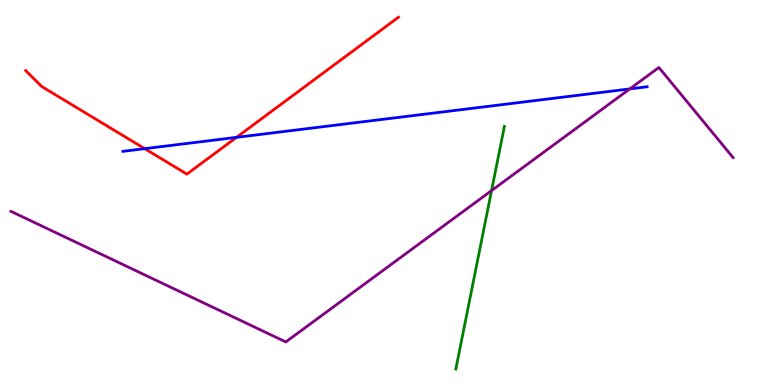[{'lines': ['blue', 'red'], 'intersections': [{'x': 1.87, 'y': 6.14}, {'x': 3.05, 'y': 6.43}]}, {'lines': ['green', 'red'], 'intersections': []}, {'lines': ['purple', 'red'], 'intersections': []}, {'lines': ['blue', 'green'], 'intersections': []}, {'lines': ['blue', 'purple'], 'intersections': [{'x': 8.13, 'y': 7.69}]}, {'lines': ['green', 'purple'], 'intersections': [{'x': 6.34, 'y': 5.05}]}]